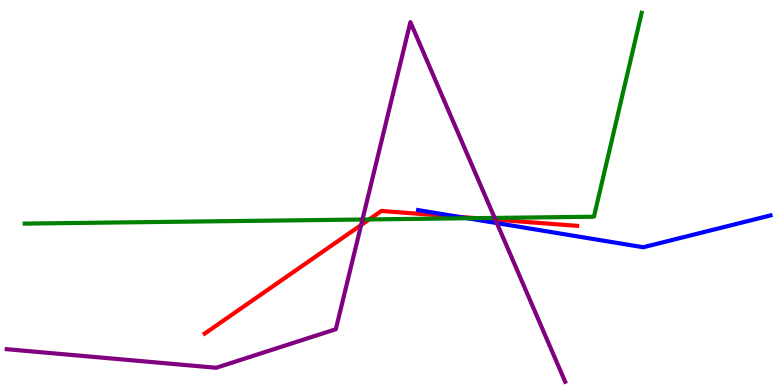[{'lines': ['blue', 'red'], 'intersections': [{'x': 5.92, 'y': 4.37}]}, {'lines': ['green', 'red'], 'intersections': [{'x': 4.76, 'y': 4.3}, {'x': 6.14, 'y': 4.33}]}, {'lines': ['purple', 'red'], 'intersections': [{'x': 4.66, 'y': 4.16}, {'x': 6.39, 'y': 4.3}]}, {'lines': ['blue', 'green'], 'intersections': [{'x': 6.03, 'y': 4.33}]}, {'lines': ['blue', 'purple'], 'intersections': [{'x': 6.41, 'y': 4.21}]}, {'lines': ['green', 'purple'], 'intersections': [{'x': 4.68, 'y': 4.3}, {'x': 6.38, 'y': 4.34}]}]